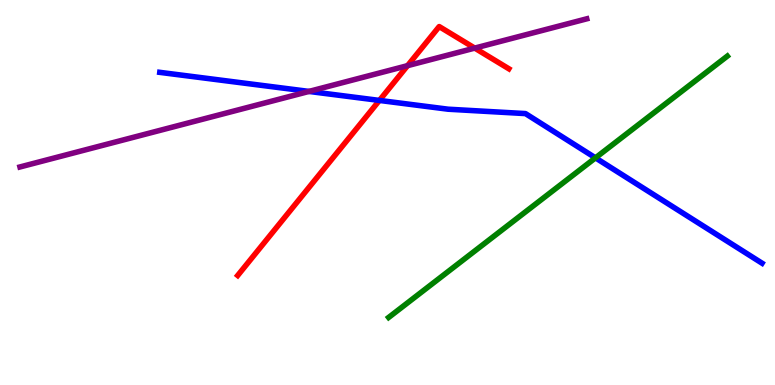[{'lines': ['blue', 'red'], 'intersections': [{'x': 4.9, 'y': 7.39}]}, {'lines': ['green', 'red'], 'intersections': []}, {'lines': ['purple', 'red'], 'intersections': [{'x': 5.26, 'y': 8.29}, {'x': 6.13, 'y': 8.75}]}, {'lines': ['blue', 'green'], 'intersections': [{'x': 7.68, 'y': 5.9}]}, {'lines': ['blue', 'purple'], 'intersections': [{'x': 3.99, 'y': 7.63}]}, {'lines': ['green', 'purple'], 'intersections': []}]